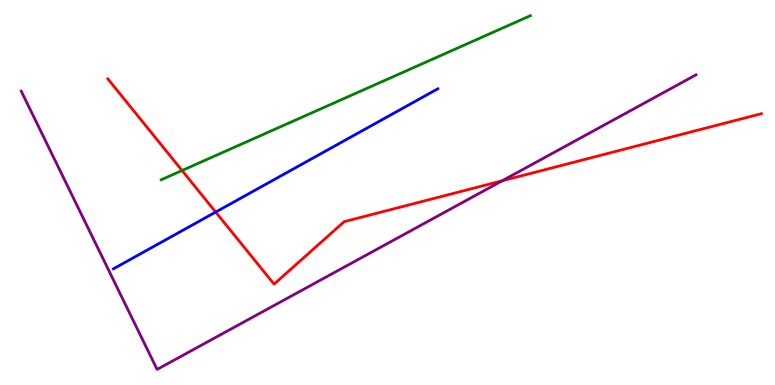[{'lines': ['blue', 'red'], 'intersections': [{'x': 2.78, 'y': 4.49}]}, {'lines': ['green', 'red'], 'intersections': [{'x': 2.35, 'y': 5.57}]}, {'lines': ['purple', 'red'], 'intersections': [{'x': 6.48, 'y': 5.3}]}, {'lines': ['blue', 'green'], 'intersections': []}, {'lines': ['blue', 'purple'], 'intersections': []}, {'lines': ['green', 'purple'], 'intersections': []}]